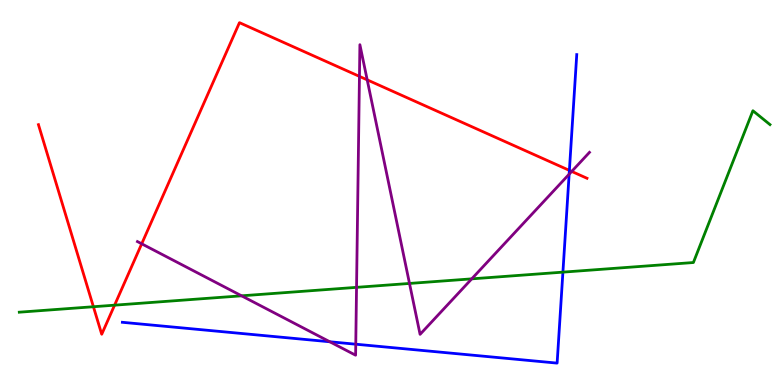[{'lines': ['blue', 'red'], 'intersections': [{'x': 7.35, 'y': 5.57}]}, {'lines': ['green', 'red'], 'intersections': [{'x': 1.21, 'y': 2.03}, {'x': 1.48, 'y': 2.07}]}, {'lines': ['purple', 'red'], 'intersections': [{'x': 1.83, 'y': 3.67}, {'x': 4.64, 'y': 8.02}, {'x': 4.74, 'y': 7.93}, {'x': 7.38, 'y': 5.55}]}, {'lines': ['blue', 'green'], 'intersections': [{'x': 7.26, 'y': 2.93}]}, {'lines': ['blue', 'purple'], 'intersections': [{'x': 4.26, 'y': 1.12}, {'x': 4.59, 'y': 1.06}, {'x': 7.34, 'y': 5.48}]}, {'lines': ['green', 'purple'], 'intersections': [{'x': 3.12, 'y': 2.32}, {'x': 4.6, 'y': 2.54}, {'x': 5.28, 'y': 2.64}, {'x': 6.09, 'y': 2.76}]}]